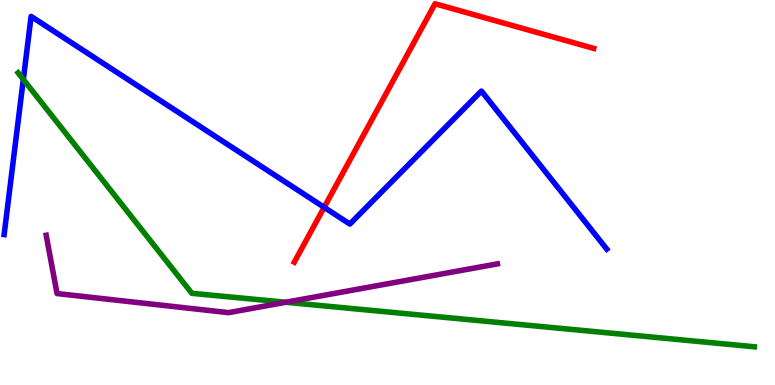[{'lines': ['blue', 'red'], 'intersections': [{'x': 4.18, 'y': 4.62}]}, {'lines': ['green', 'red'], 'intersections': []}, {'lines': ['purple', 'red'], 'intersections': []}, {'lines': ['blue', 'green'], 'intersections': [{'x': 0.301, 'y': 7.94}]}, {'lines': ['blue', 'purple'], 'intersections': []}, {'lines': ['green', 'purple'], 'intersections': [{'x': 3.69, 'y': 2.15}]}]